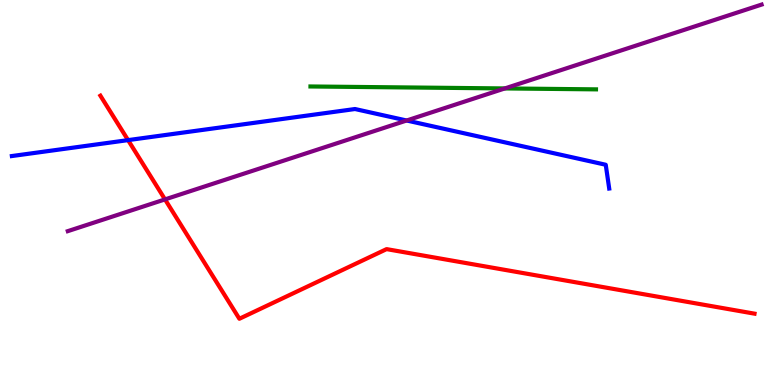[{'lines': ['blue', 'red'], 'intersections': [{'x': 1.65, 'y': 6.36}]}, {'lines': ['green', 'red'], 'intersections': []}, {'lines': ['purple', 'red'], 'intersections': [{'x': 2.13, 'y': 4.82}]}, {'lines': ['blue', 'green'], 'intersections': []}, {'lines': ['blue', 'purple'], 'intersections': [{'x': 5.25, 'y': 6.87}]}, {'lines': ['green', 'purple'], 'intersections': [{'x': 6.51, 'y': 7.7}]}]